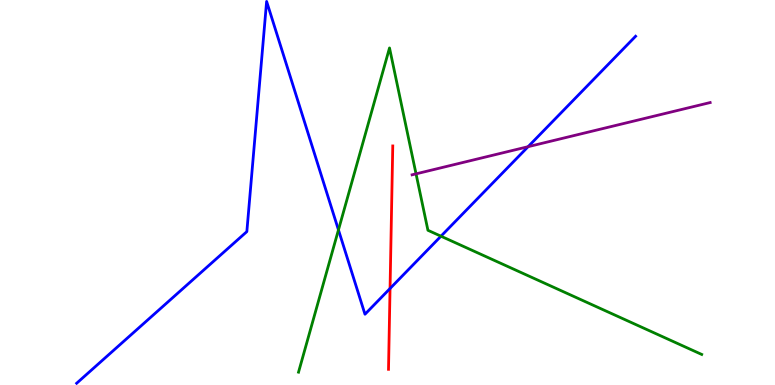[{'lines': ['blue', 'red'], 'intersections': [{'x': 5.03, 'y': 2.51}]}, {'lines': ['green', 'red'], 'intersections': []}, {'lines': ['purple', 'red'], 'intersections': []}, {'lines': ['blue', 'green'], 'intersections': [{'x': 4.37, 'y': 4.03}, {'x': 5.69, 'y': 3.87}]}, {'lines': ['blue', 'purple'], 'intersections': [{'x': 6.81, 'y': 6.19}]}, {'lines': ['green', 'purple'], 'intersections': [{'x': 5.37, 'y': 5.48}]}]